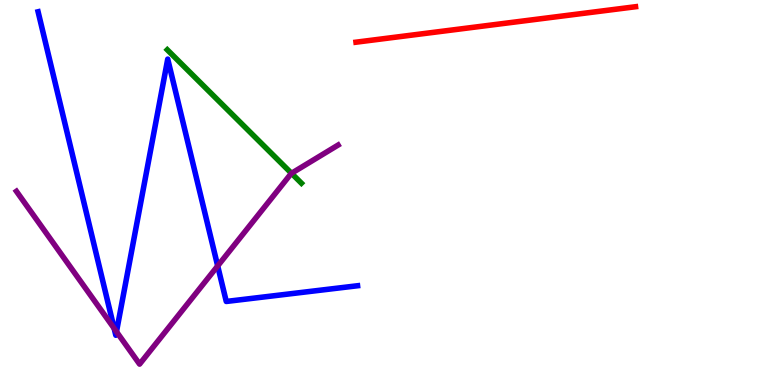[{'lines': ['blue', 'red'], 'intersections': []}, {'lines': ['green', 'red'], 'intersections': []}, {'lines': ['purple', 'red'], 'intersections': []}, {'lines': ['blue', 'green'], 'intersections': []}, {'lines': ['blue', 'purple'], 'intersections': [{'x': 1.47, 'y': 1.47}, {'x': 1.5, 'y': 1.38}, {'x': 2.81, 'y': 3.09}]}, {'lines': ['green', 'purple'], 'intersections': [{'x': 3.76, 'y': 5.5}]}]